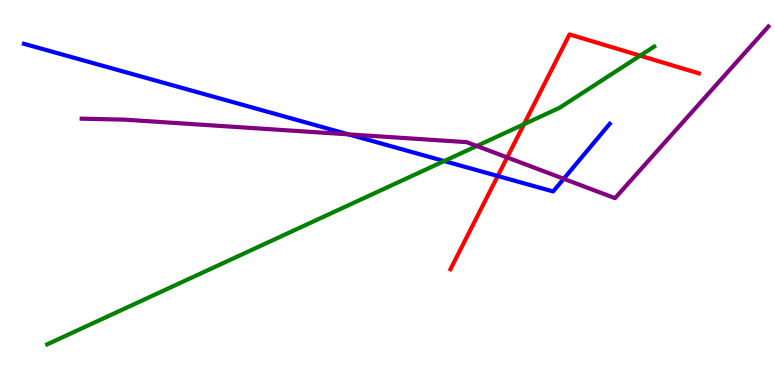[{'lines': ['blue', 'red'], 'intersections': [{'x': 6.42, 'y': 5.43}]}, {'lines': ['green', 'red'], 'intersections': [{'x': 6.76, 'y': 6.77}, {'x': 8.26, 'y': 8.55}]}, {'lines': ['purple', 'red'], 'intersections': [{'x': 6.54, 'y': 5.91}]}, {'lines': ['blue', 'green'], 'intersections': [{'x': 5.73, 'y': 5.82}]}, {'lines': ['blue', 'purple'], 'intersections': [{'x': 4.5, 'y': 6.51}, {'x': 7.27, 'y': 5.36}]}, {'lines': ['green', 'purple'], 'intersections': [{'x': 6.15, 'y': 6.21}]}]